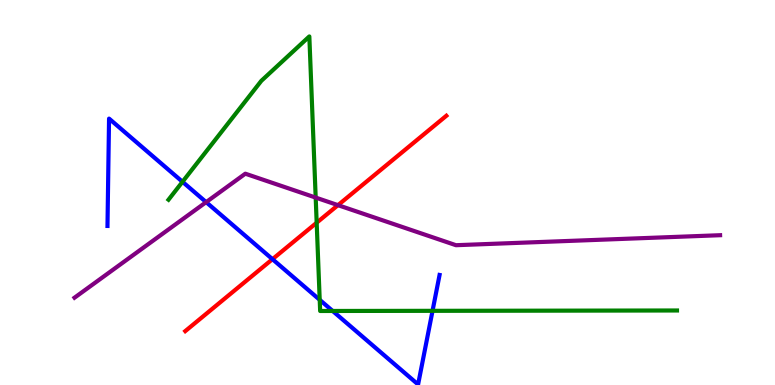[{'lines': ['blue', 'red'], 'intersections': [{'x': 3.52, 'y': 3.27}]}, {'lines': ['green', 'red'], 'intersections': [{'x': 4.09, 'y': 4.21}]}, {'lines': ['purple', 'red'], 'intersections': [{'x': 4.36, 'y': 4.67}]}, {'lines': ['blue', 'green'], 'intersections': [{'x': 2.35, 'y': 5.28}, {'x': 4.13, 'y': 2.21}, {'x': 4.29, 'y': 1.92}, {'x': 5.58, 'y': 1.93}]}, {'lines': ['blue', 'purple'], 'intersections': [{'x': 2.66, 'y': 4.75}]}, {'lines': ['green', 'purple'], 'intersections': [{'x': 4.07, 'y': 4.87}]}]